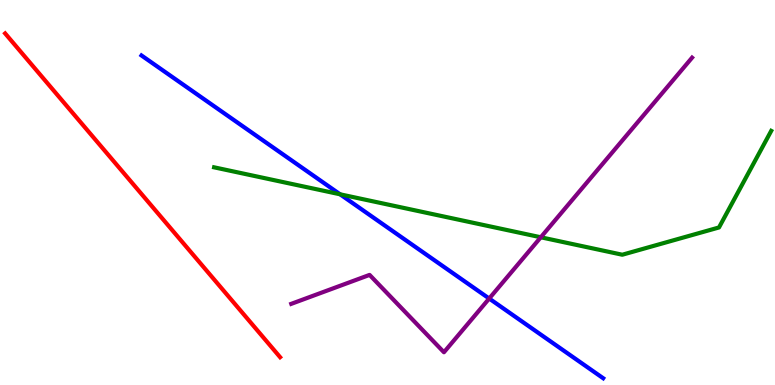[{'lines': ['blue', 'red'], 'intersections': []}, {'lines': ['green', 'red'], 'intersections': []}, {'lines': ['purple', 'red'], 'intersections': []}, {'lines': ['blue', 'green'], 'intersections': [{'x': 4.39, 'y': 4.95}]}, {'lines': ['blue', 'purple'], 'intersections': [{'x': 6.31, 'y': 2.25}]}, {'lines': ['green', 'purple'], 'intersections': [{'x': 6.98, 'y': 3.84}]}]